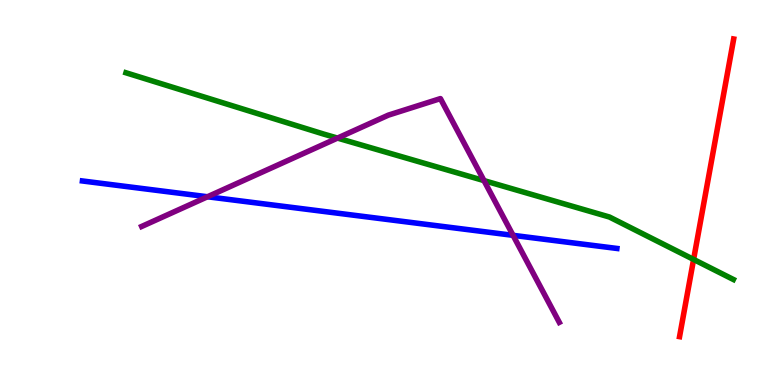[{'lines': ['blue', 'red'], 'intersections': []}, {'lines': ['green', 'red'], 'intersections': [{'x': 8.95, 'y': 3.26}]}, {'lines': ['purple', 'red'], 'intersections': []}, {'lines': ['blue', 'green'], 'intersections': []}, {'lines': ['blue', 'purple'], 'intersections': [{'x': 2.68, 'y': 4.89}, {'x': 6.62, 'y': 3.89}]}, {'lines': ['green', 'purple'], 'intersections': [{'x': 4.35, 'y': 6.41}, {'x': 6.25, 'y': 5.31}]}]